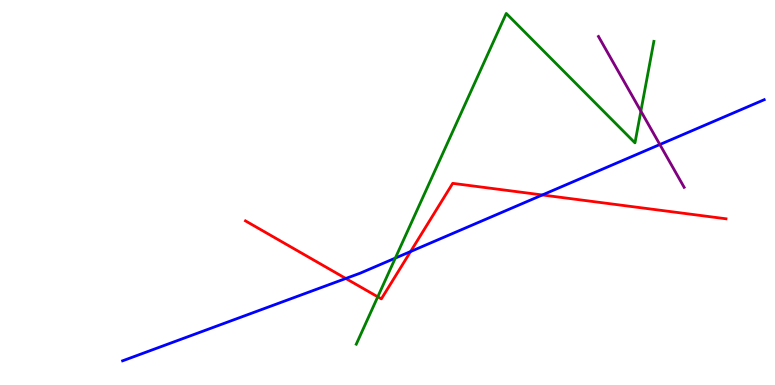[{'lines': ['blue', 'red'], 'intersections': [{'x': 4.46, 'y': 2.77}, {'x': 5.3, 'y': 3.47}, {'x': 7.0, 'y': 4.94}]}, {'lines': ['green', 'red'], 'intersections': [{'x': 4.87, 'y': 2.29}]}, {'lines': ['purple', 'red'], 'intersections': []}, {'lines': ['blue', 'green'], 'intersections': [{'x': 5.1, 'y': 3.3}]}, {'lines': ['blue', 'purple'], 'intersections': [{'x': 8.51, 'y': 6.25}]}, {'lines': ['green', 'purple'], 'intersections': [{'x': 8.27, 'y': 7.11}]}]